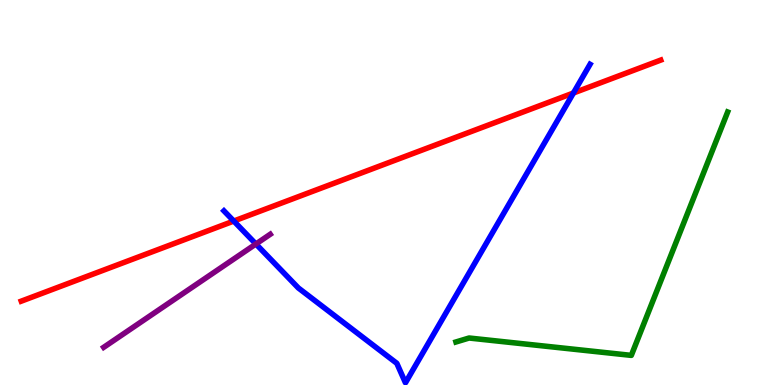[{'lines': ['blue', 'red'], 'intersections': [{'x': 3.02, 'y': 4.26}, {'x': 7.4, 'y': 7.58}]}, {'lines': ['green', 'red'], 'intersections': []}, {'lines': ['purple', 'red'], 'intersections': []}, {'lines': ['blue', 'green'], 'intersections': []}, {'lines': ['blue', 'purple'], 'intersections': [{'x': 3.3, 'y': 3.66}]}, {'lines': ['green', 'purple'], 'intersections': []}]